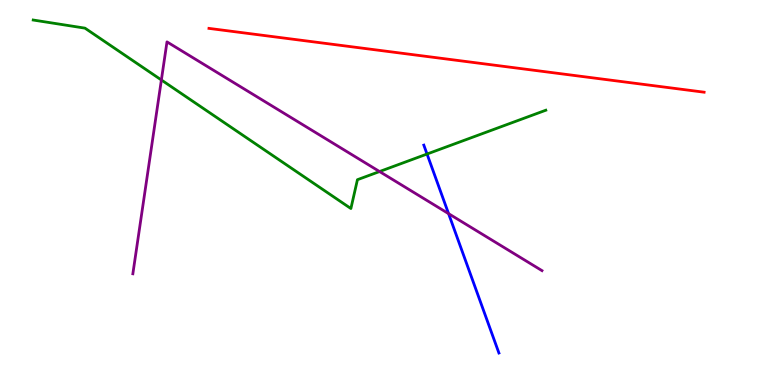[{'lines': ['blue', 'red'], 'intersections': []}, {'lines': ['green', 'red'], 'intersections': []}, {'lines': ['purple', 'red'], 'intersections': []}, {'lines': ['blue', 'green'], 'intersections': [{'x': 5.51, 'y': 6.0}]}, {'lines': ['blue', 'purple'], 'intersections': [{'x': 5.79, 'y': 4.45}]}, {'lines': ['green', 'purple'], 'intersections': [{'x': 2.08, 'y': 7.92}, {'x': 4.9, 'y': 5.54}]}]